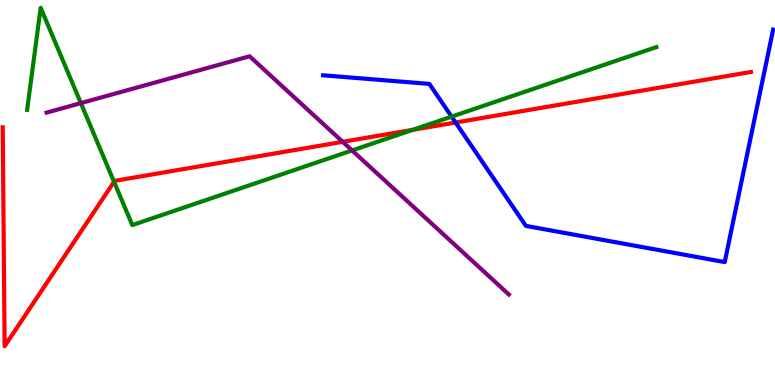[{'lines': ['blue', 'red'], 'intersections': [{'x': 5.88, 'y': 6.82}]}, {'lines': ['green', 'red'], 'intersections': [{'x': 1.47, 'y': 5.28}, {'x': 5.33, 'y': 6.63}]}, {'lines': ['purple', 'red'], 'intersections': [{'x': 4.42, 'y': 6.32}]}, {'lines': ['blue', 'green'], 'intersections': [{'x': 5.83, 'y': 6.97}]}, {'lines': ['blue', 'purple'], 'intersections': []}, {'lines': ['green', 'purple'], 'intersections': [{'x': 1.04, 'y': 7.32}, {'x': 4.54, 'y': 6.09}]}]